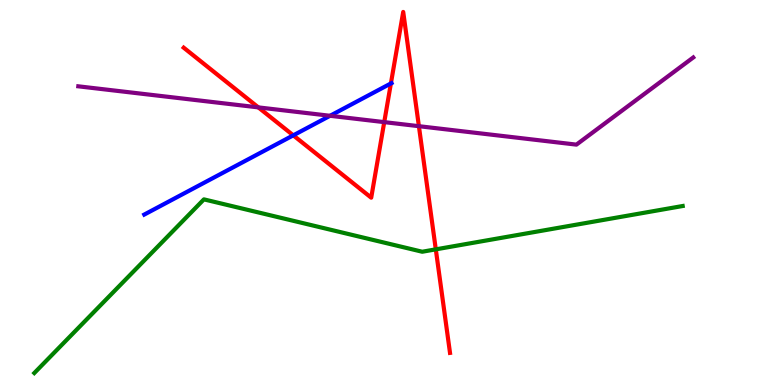[{'lines': ['blue', 'red'], 'intersections': [{'x': 3.78, 'y': 6.48}, {'x': 5.04, 'y': 7.83}]}, {'lines': ['green', 'red'], 'intersections': [{'x': 5.62, 'y': 3.52}]}, {'lines': ['purple', 'red'], 'intersections': [{'x': 3.33, 'y': 7.21}, {'x': 4.96, 'y': 6.83}, {'x': 5.41, 'y': 6.72}]}, {'lines': ['blue', 'green'], 'intersections': []}, {'lines': ['blue', 'purple'], 'intersections': [{'x': 4.26, 'y': 6.99}]}, {'lines': ['green', 'purple'], 'intersections': []}]